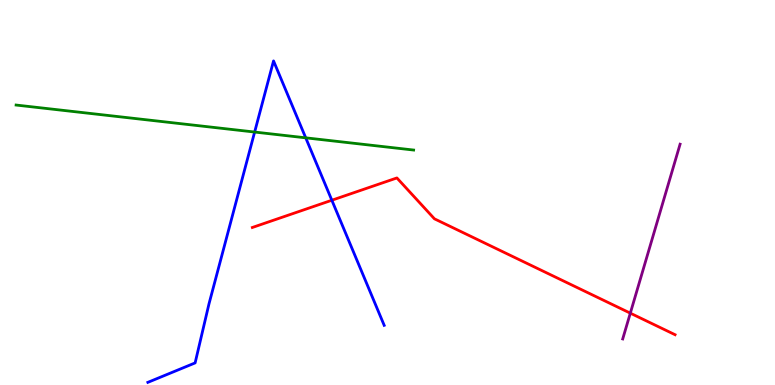[{'lines': ['blue', 'red'], 'intersections': [{'x': 4.28, 'y': 4.8}]}, {'lines': ['green', 'red'], 'intersections': []}, {'lines': ['purple', 'red'], 'intersections': [{'x': 8.13, 'y': 1.87}]}, {'lines': ['blue', 'green'], 'intersections': [{'x': 3.29, 'y': 6.57}, {'x': 3.94, 'y': 6.42}]}, {'lines': ['blue', 'purple'], 'intersections': []}, {'lines': ['green', 'purple'], 'intersections': []}]